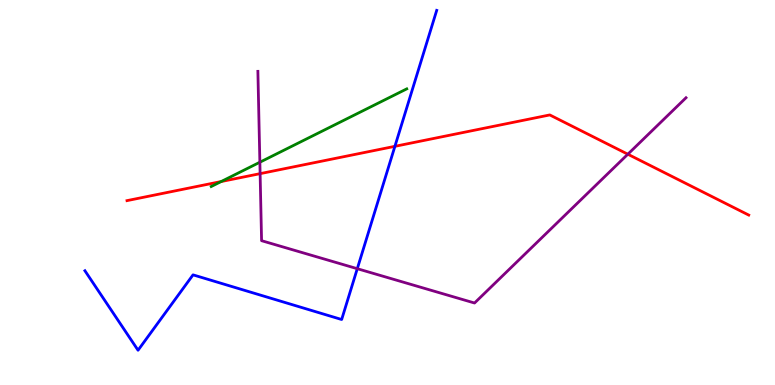[{'lines': ['blue', 'red'], 'intersections': [{'x': 5.1, 'y': 6.2}]}, {'lines': ['green', 'red'], 'intersections': [{'x': 2.85, 'y': 5.28}]}, {'lines': ['purple', 'red'], 'intersections': [{'x': 3.36, 'y': 5.49}, {'x': 8.1, 'y': 5.99}]}, {'lines': ['blue', 'green'], 'intersections': []}, {'lines': ['blue', 'purple'], 'intersections': [{'x': 4.61, 'y': 3.02}]}, {'lines': ['green', 'purple'], 'intersections': [{'x': 3.35, 'y': 5.79}]}]